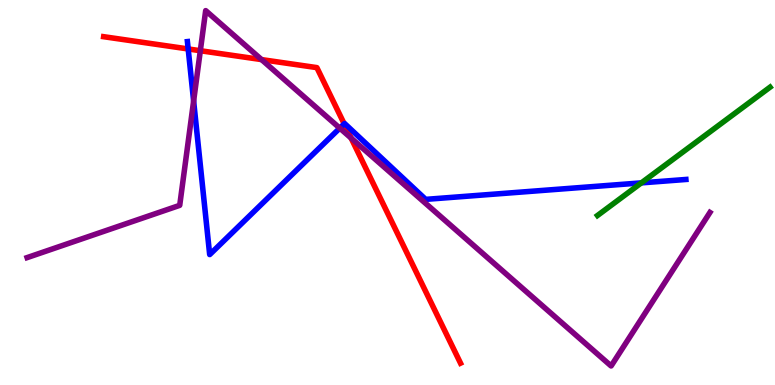[{'lines': ['blue', 'red'], 'intersections': [{'x': 2.43, 'y': 8.73}, {'x': 4.44, 'y': 6.78}]}, {'lines': ['green', 'red'], 'intersections': []}, {'lines': ['purple', 'red'], 'intersections': [{'x': 2.58, 'y': 8.68}, {'x': 3.38, 'y': 8.45}, {'x': 4.53, 'y': 6.41}]}, {'lines': ['blue', 'green'], 'intersections': [{'x': 8.28, 'y': 5.25}]}, {'lines': ['blue', 'purple'], 'intersections': [{'x': 2.5, 'y': 7.38}, {'x': 4.38, 'y': 6.67}]}, {'lines': ['green', 'purple'], 'intersections': []}]